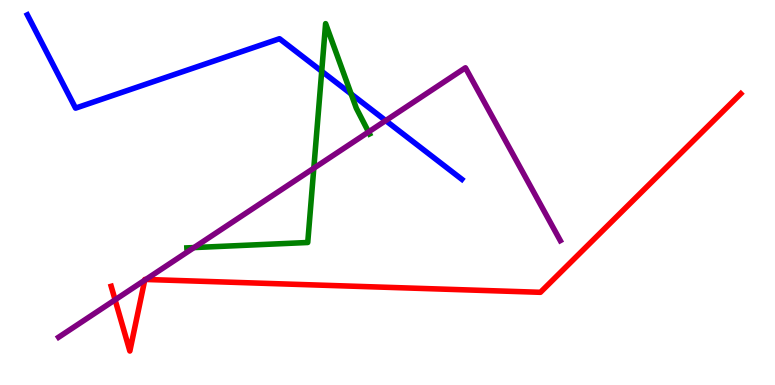[{'lines': ['blue', 'red'], 'intersections': []}, {'lines': ['green', 'red'], 'intersections': []}, {'lines': ['purple', 'red'], 'intersections': [{'x': 1.49, 'y': 2.21}, {'x': 1.87, 'y': 2.72}, {'x': 1.88, 'y': 2.74}]}, {'lines': ['blue', 'green'], 'intersections': [{'x': 4.15, 'y': 8.15}, {'x': 4.53, 'y': 7.56}]}, {'lines': ['blue', 'purple'], 'intersections': [{'x': 4.98, 'y': 6.87}]}, {'lines': ['green', 'purple'], 'intersections': [{'x': 2.5, 'y': 3.57}, {'x': 4.05, 'y': 5.63}, {'x': 4.76, 'y': 6.57}]}]